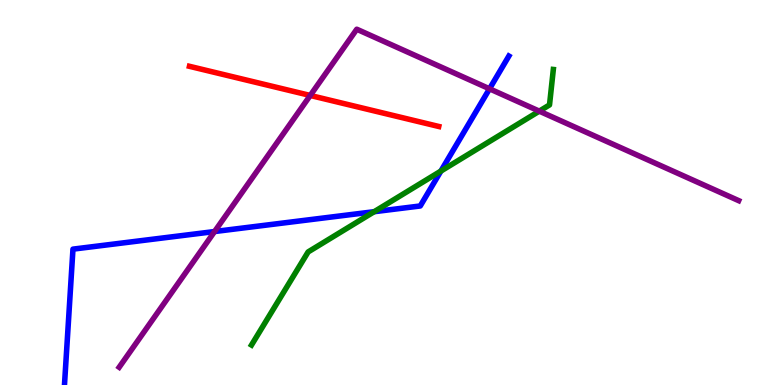[{'lines': ['blue', 'red'], 'intersections': []}, {'lines': ['green', 'red'], 'intersections': []}, {'lines': ['purple', 'red'], 'intersections': [{'x': 4.0, 'y': 7.52}]}, {'lines': ['blue', 'green'], 'intersections': [{'x': 4.83, 'y': 4.5}, {'x': 5.69, 'y': 5.56}]}, {'lines': ['blue', 'purple'], 'intersections': [{'x': 2.77, 'y': 3.99}, {'x': 6.32, 'y': 7.69}]}, {'lines': ['green', 'purple'], 'intersections': [{'x': 6.96, 'y': 7.11}]}]